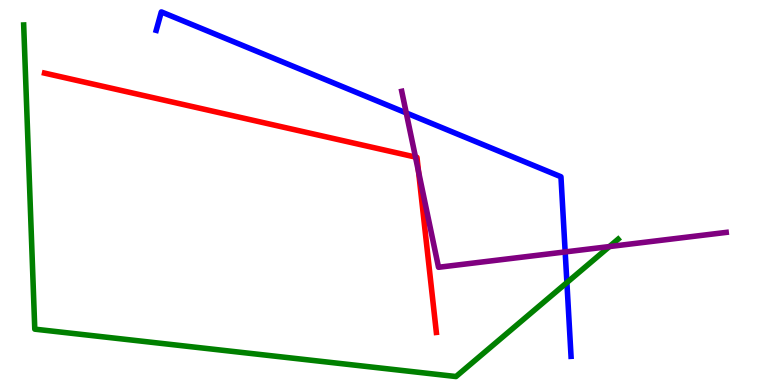[{'lines': ['blue', 'red'], 'intersections': []}, {'lines': ['green', 'red'], 'intersections': []}, {'lines': ['purple', 'red'], 'intersections': [{'x': 5.36, 'y': 5.92}, {'x': 5.4, 'y': 5.54}]}, {'lines': ['blue', 'green'], 'intersections': [{'x': 7.31, 'y': 2.66}]}, {'lines': ['blue', 'purple'], 'intersections': [{'x': 5.24, 'y': 7.07}, {'x': 7.29, 'y': 3.46}]}, {'lines': ['green', 'purple'], 'intersections': [{'x': 7.86, 'y': 3.6}]}]